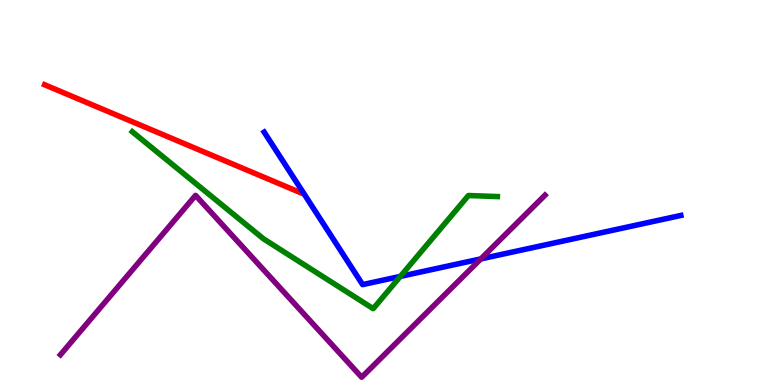[{'lines': ['blue', 'red'], 'intersections': []}, {'lines': ['green', 'red'], 'intersections': []}, {'lines': ['purple', 'red'], 'intersections': []}, {'lines': ['blue', 'green'], 'intersections': [{'x': 5.17, 'y': 2.82}]}, {'lines': ['blue', 'purple'], 'intersections': [{'x': 6.2, 'y': 3.28}]}, {'lines': ['green', 'purple'], 'intersections': []}]